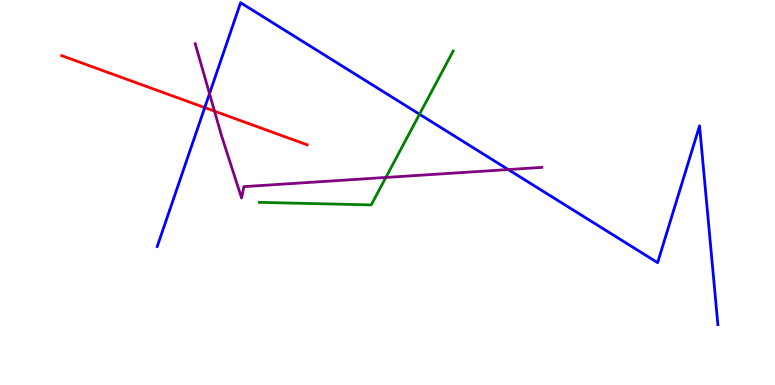[{'lines': ['blue', 'red'], 'intersections': [{'x': 2.64, 'y': 7.21}]}, {'lines': ['green', 'red'], 'intersections': []}, {'lines': ['purple', 'red'], 'intersections': [{'x': 2.77, 'y': 7.11}]}, {'lines': ['blue', 'green'], 'intersections': [{'x': 5.41, 'y': 7.03}]}, {'lines': ['blue', 'purple'], 'intersections': [{'x': 2.7, 'y': 7.57}, {'x': 6.56, 'y': 5.6}]}, {'lines': ['green', 'purple'], 'intersections': [{'x': 4.98, 'y': 5.39}]}]